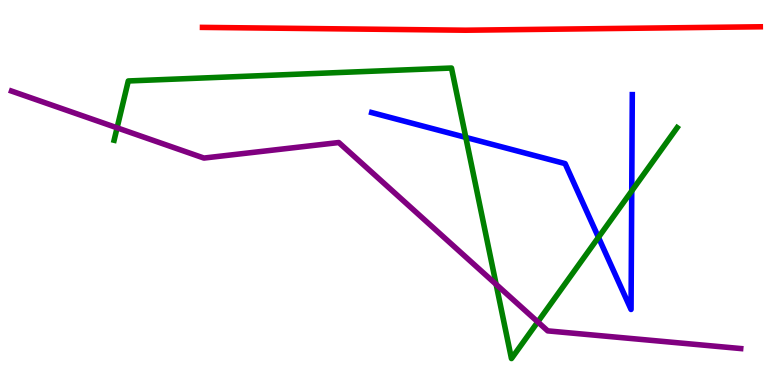[{'lines': ['blue', 'red'], 'intersections': []}, {'lines': ['green', 'red'], 'intersections': []}, {'lines': ['purple', 'red'], 'intersections': []}, {'lines': ['blue', 'green'], 'intersections': [{'x': 6.01, 'y': 6.43}, {'x': 7.72, 'y': 3.84}, {'x': 8.15, 'y': 5.04}]}, {'lines': ['blue', 'purple'], 'intersections': []}, {'lines': ['green', 'purple'], 'intersections': [{'x': 1.51, 'y': 6.68}, {'x': 6.4, 'y': 2.61}, {'x': 6.94, 'y': 1.64}]}]